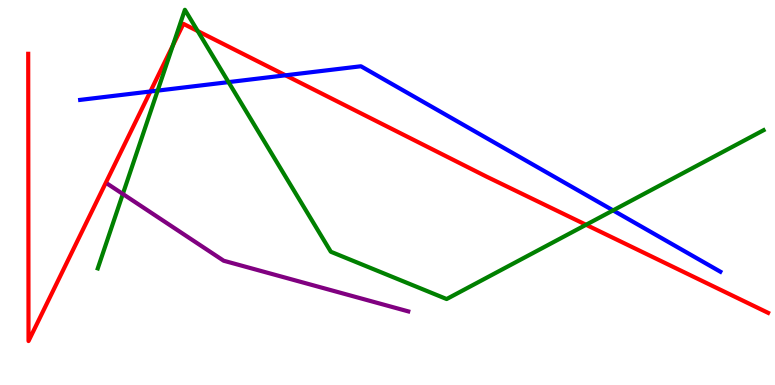[{'lines': ['blue', 'red'], 'intersections': [{'x': 1.94, 'y': 7.62}, {'x': 3.68, 'y': 8.04}]}, {'lines': ['green', 'red'], 'intersections': [{'x': 2.23, 'y': 8.82}, {'x': 2.55, 'y': 9.19}, {'x': 7.56, 'y': 4.16}]}, {'lines': ['purple', 'red'], 'intersections': []}, {'lines': ['blue', 'green'], 'intersections': [{'x': 2.03, 'y': 7.65}, {'x': 2.95, 'y': 7.87}, {'x': 7.91, 'y': 4.54}]}, {'lines': ['blue', 'purple'], 'intersections': []}, {'lines': ['green', 'purple'], 'intersections': [{'x': 1.59, 'y': 4.96}]}]